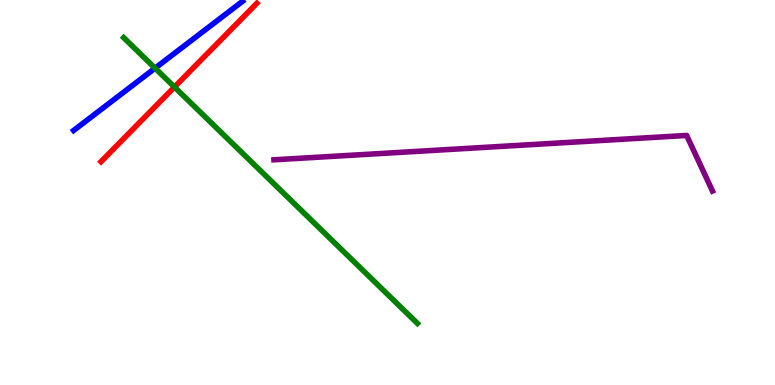[{'lines': ['blue', 'red'], 'intersections': []}, {'lines': ['green', 'red'], 'intersections': [{'x': 2.25, 'y': 7.74}]}, {'lines': ['purple', 'red'], 'intersections': []}, {'lines': ['blue', 'green'], 'intersections': [{'x': 2.0, 'y': 8.23}]}, {'lines': ['blue', 'purple'], 'intersections': []}, {'lines': ['green', 'purple'], 'intersections': []}]